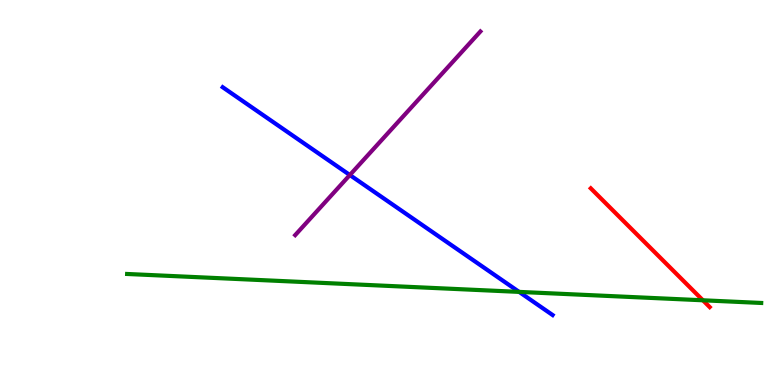[{'lines': ['blue', 'red'], 'intersections': []}, {'lines': ['green', 'red'], 'intersections': [{'x': 9.07, 'y': 2.2}]}, {'lines': ['purple', 'red'], 'intersections': []}, {'lines': ['blue', 'green'], 'intersections': [{'x': 6.7, 'y': 2.42}]}, {'lines': ['blue', 'purple'], 'intersections': [{'x': 4.51, 'y': 5.45}]}, {'lines': ['green', 'purple'], 'intersections': []}]